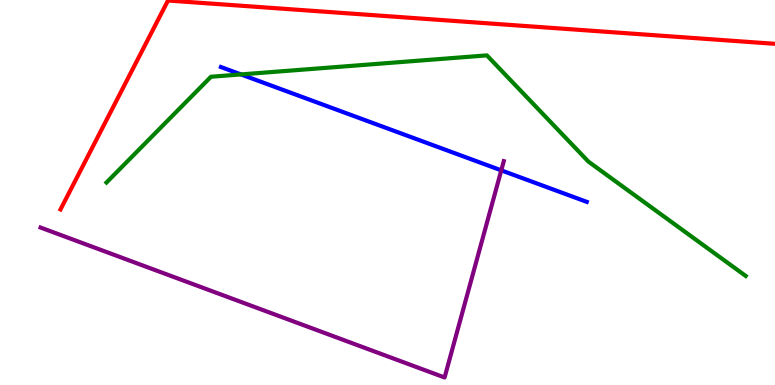[{'lines': ['blue', 'red'], 'intersections': []}, {'lines': ['green', 'red'], 'intersections': []}, {'lines': ['purple', 'red'], 'intersections': []}, {'lines': ['blue', 'green'], 'intersections': [{'x': 3.11, 'y': 8.07}]}, {'lines': ['blue', 'purple'], 'intersections': [{'x': 6.47, 'y': 5.58}]}, {'lines': ['green', 'purple'], 'intersections': []}]